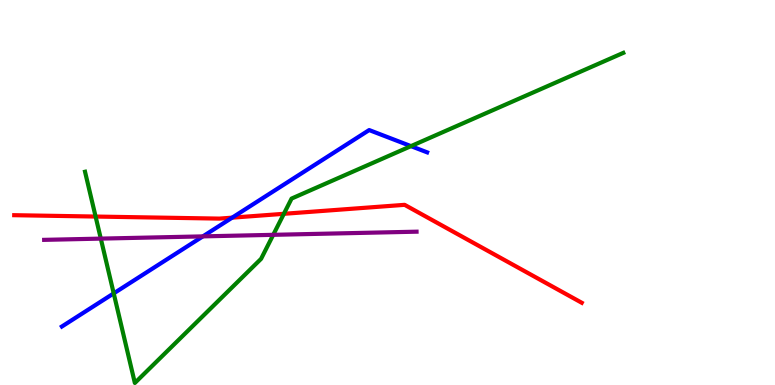[{'lines': ['blue', 'red'], 'intersections': [{'x': 3.0, 'y': 4.35}]}, {'lines': ['green', 'red'], 'intersections': [{'x': 1.23, 'y': 4.38}, {'x': 3.66, 'y': 4.45}]}, {'lines': ['purple', 'red'], 'intersections': []}, {'lines': ['blue', 'green'], 'intersections': [{'x': 1.47, 'y': 2.38}, {'x': 5.3, 'y': 6.2}]}, {'lines': ['blue', 'purple'], 'intersections': [{'x': 2.62, 'y': 3.86}]}, {'lines': ['green', 'purple'], 'intersections': [{'x': 1.3, 'y': 3.8}, {'x': 3.53, 'y': 3.9}]}]